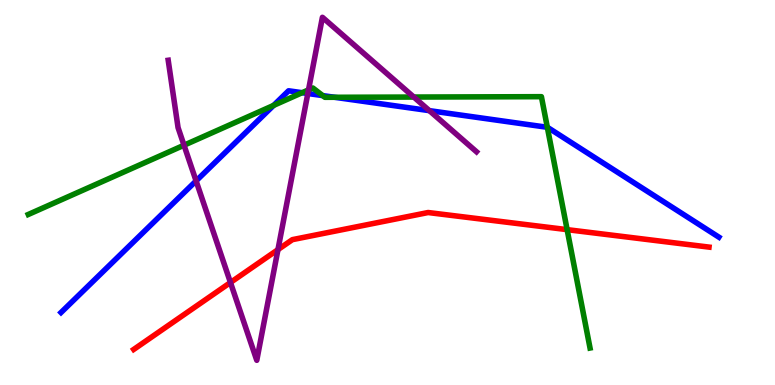[{'lines': ['blue', 'red'], 'intersections': []}, {'lines': ['green', 'red'], 'intersections': [{'x': 7.32, 'y': 4.04}]}, {'lines': ['purple', 'red'], 'intersections': [{'x': 2.97, 'y': 2.66}, {'x': 3.59, 'y': 3.52}]}, {'lines': ['blue', 'green'], 'intersections': [{'x': 3.53, 'y': 7.26}, {'x': 3.9, 'y': 7.59}, {'x': 4.16, 'y': 7.52}, {'x': 4.32, 'y': 7.47}, {'x': 7.06, 'y': 6.69}]}, {'lines': ['blue', 'purple'], 'intersections': [{'x': 2.53, 'y': 5.3}, {'x': 3.97, 'y': 7.57}, {'x': 5.54, 'y': 7.13}]}, {'lines': ['green', 'purple'], 'intersections': [{'x': 2.37, 'y': 6.23}, {'x': 3.98, 'y': 7.67}, {'x': 5.34, 'y': 7.48}]}]